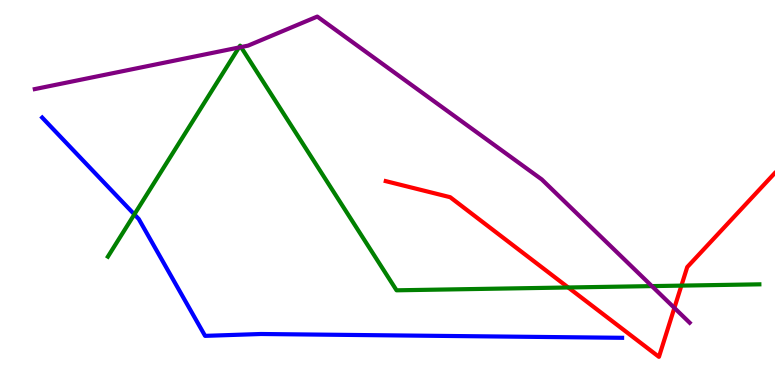[{'lines': ['blue', 'red'], 'intersections': []}, {'lines': ['green', 'red'], 'intersections': [{'x': 7.33, 'y': 2.53}, {'x': 8.79, 'y': 2.58}]}, {'lines': ['purple', 'red'], 'intersections': [{'x': 8.7, 'y': 2.0}]}, {'lines': ['blue', 'green'], 'intersections': [{'x': 1.73, 'y': 4.43}]}, {'lines': ['blue', 'purple'], 'intersections': []}, {'lines': ['green', 'purple'], 'intersections': [{'x': 3.08, 'y': 8.77}, {'x': 3.11, 'y': 8.78}, {'x': 8.41, 'y': 2.57}]}]